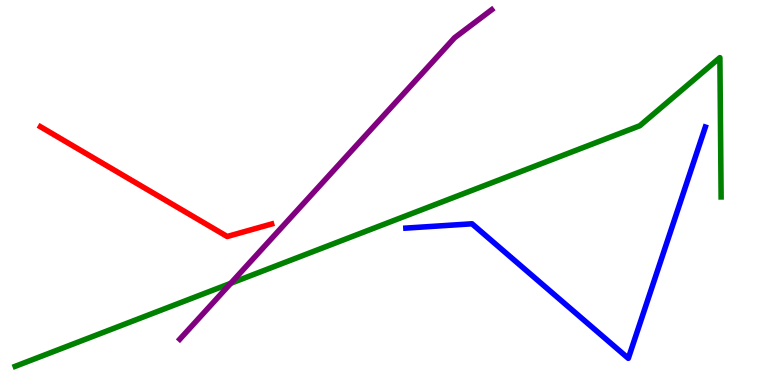[{'lines': ['blue', 'red'], 'intersections': []}, {'lines': ['green', 'red'], 'intersections': []}, {'lines': ['purple', 'red'], 'intersections': []}, {'lines': ['blue', 'green'], 'intersections': []}, {'lines': ['blue', 'purple'], 'intersections': []}, {'lines': ['green', 'purple'], 'intersections': [{'x': 2.98, 'y': 2.64}]}]